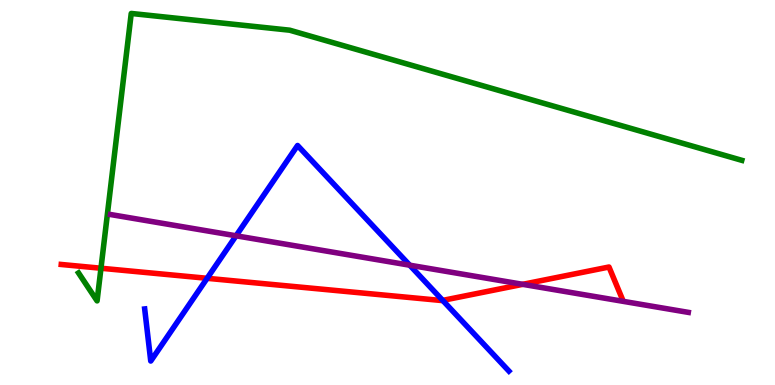[{'lines': ['blue', 'red'], 'intersections': [{'x': 2.67, 'y': 2.77}, {'x': 5.71, 'y': 2.2}]}, {'lines': ['green', 'red'], 'intersections': [{'x': 1.3, 'y': 3.03}]}, {'lines': ['purple', 'red'], 'intersections': [{'x': 6.74, 'y': 2.61}]}, {'lines': ['blue', 'green'], 'intersections': []}, {'lines': ['blue', 'purple'], 'intersections': [{'x': 3.05, 'y': 3.88}, {'x': 5.29, 'y': 3.11}]}, {'lines': ['green', 'purple'], 'intersections': []}]